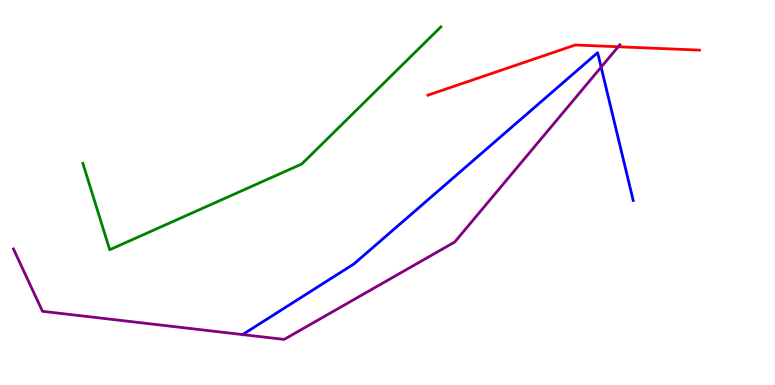[{'lines': ['blue', 'red'], 'intersections': []}, {'lines': ['green', 'red'], 'intersections': []}, {'lines': ['purple', 'red'], 'intersections': [{'x': 7.98, 'y': 8.79}]}, {'lines': ['blue', 'green'], 'intersections': []}, {'lines': ['blue', 'purple'], 'intersections': [{'x': 7.76, 'y': 8.26}]}, {'lines': ['green', 'purple'], 'intersections': []}]